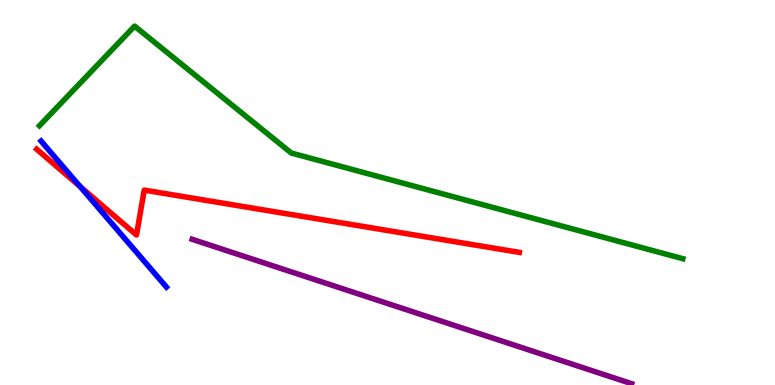[{'lines': ['blue', 'red'], 'intersections': [{'x': 1.03, 'y': 5.15}]}, {'lines': ['green', 'red'], 'intersections': []}, {'lines': ['purple', 'red'], 'intersections': []}, {'lines': ['blue', 'green'], 'intersections': []}, {'lines': ['blue', 'purple'], 'intersections': []}, {'lines': ['green', 'purple'], 'intersections': []}]